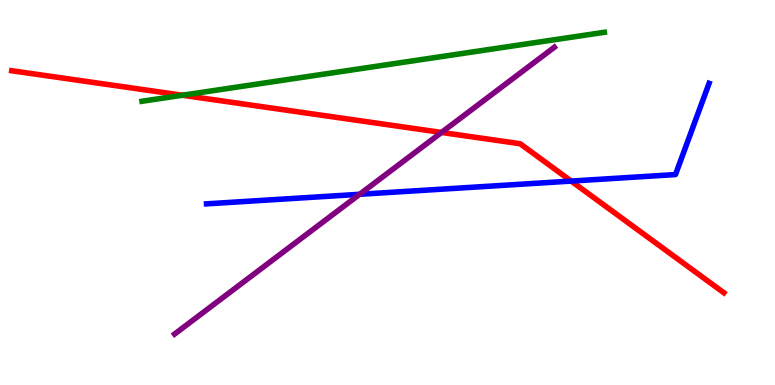[{'lines': ['blue', 'red'], 'intersections': [{'x': 7.37, 'y': 5.3}]}, {'lines': ['green', 'red'], 'intersections': [{'x': 2.35, 'y': 7.53}]}, {'lines': ['purple', 'red'], 'intersections': [{'x': 5.7, 'y': 6.56}]}, {'lines': ['blue', 'green'], 'intersections': []}, {'lines': ['blue', 'purple'], 'intersections': [{'x': 4.64, 'y': 4.95}]}, {'lines': ['green', 'purple'], 'intersections': []}]